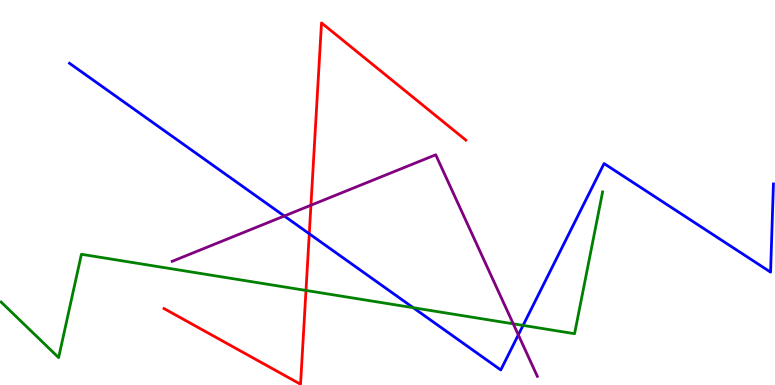[{'lines': ['blue', 'red'], 'intersections': [{'x': 3.99, 'y': 3.93}]}, {'lines': ['green', 'red'], 'intersections': [{'x': 3.95, 'y': 2.46}]}, {'lines': ['purple', 'red'], 'intersections': [{'x': 4.01, 'y': 4.67}]}, {'lines': ['blue', 'green'], 'intersections': [{'x': 5.33, 'y': 2.01}, {'x': 6.75, 'y': 1.55}]}, {'lines': ['blue', 'purple'], 'intersections': [{'x': 3.67, 'y': 4.39}, {'x': 6.69, 'y': 1.3}]}, {'lines': ['green', 'purple'], 'intersections': [{'x': 6.62, 'y': 1.59}]}]